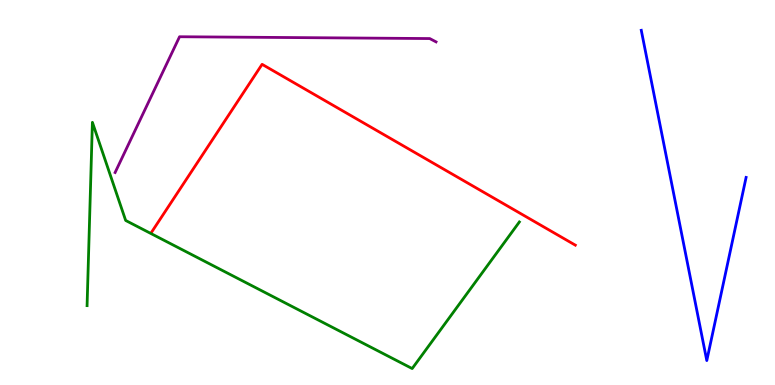[{'lines': ['blue', 'red'], 'intersections': []}, {'lines': ['green', 'red'], 'intersections': []}, {'lines': ['purple', 'red'], 'intersections': []}, {'lines': ['blue', 'green'], 'intersections': []}, {'lines': ['blue', 'purple'], 'intersections': []}, {'lines': ['green', 'purple'], 'intersections': []}]